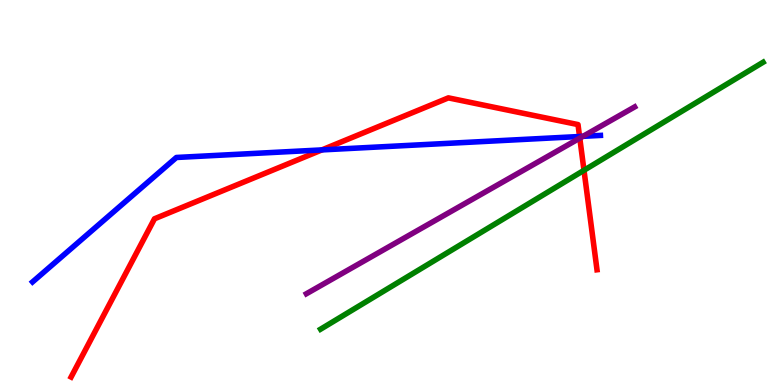[{'lines': ['blue', 'red'], 'intersections': [{'x': 4.15, 'y': 6.11}, {'x': 7.48, 'y': 6.45}]}, {'lines': ['green', 'red'], 'intersections': [{'x': 7.54, 'y': 5.58}]}, {'lines': ['purple', 'red'], 'intersections': [{'x': 7.48, 'y': 6.41}]}, {'lines': ['blue', 'green'], 'intersections': []}, {'lines': ['blue', 'purple'], 'intersections': [{'x': 7.52, 'y': 6.46}]}, {'lines': ['green', 'purple'], 'intersections': []}]